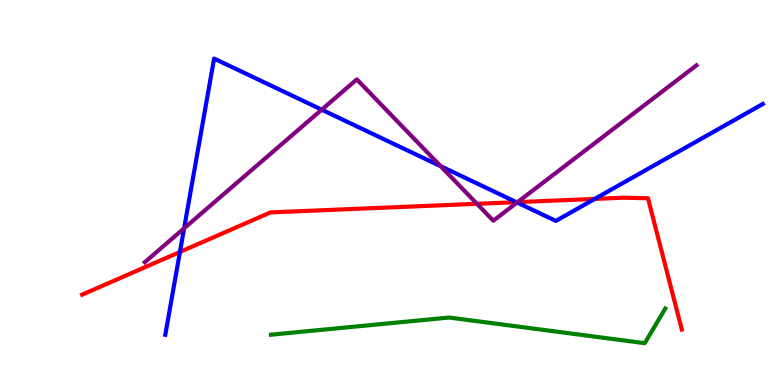[{'lines': ['blue', 'red'], 'intersections': [{'x': 2.32, 'y': 3.46}, {'x': 6.66, 'y': 4.75}, {'x': 7.67, 'y': 4.83}]}, {'lines': ['green', 'red'], 'intersections': []}, {'lines': ['purple', 'red'], 'intersections': [{'x': 6.15, 'y': 4.71}, {'x': 6.68, 'y': 4.75}]}, {'lines': ['blue', 'green'], 'intersections': []}, {'lines': ['blue', 'purple'], 'intersections': [{'x': 2.38, 'y': 4.07}, {'x': 4.15, 'y': 7.15}, {'x': 5.69, 'y': 5.68}, {'x': 6.67, 'y': 4.74}]}, {'lines': ['green', 'purple'], 'intersections': []}]